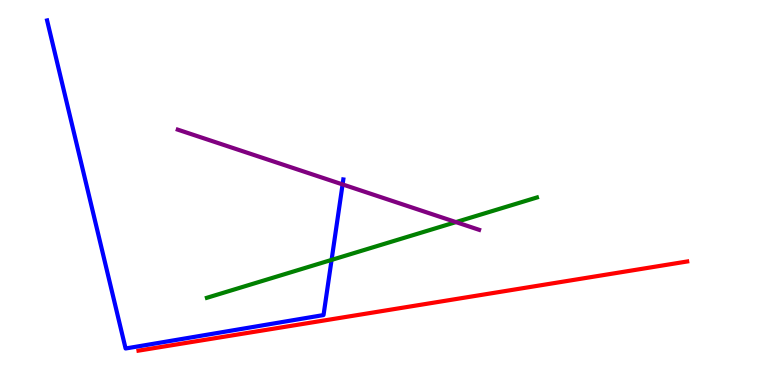[{'lines': ['blue', 'red'], 'intersections': []}, {'lines': ['green', 'red'], 'intersections': []}, {'lines': ['purple', 'red'], 'intersections': []}, {'lines': ['blue', 'green'], 'intersections': [{'x': 4.28, 'y': 3.25}]}, {'lines': ['blue', 'purple'], 'intersections': [{'x': 4.42, 'y': 5.21}]}, {'lines': ['green', 'purple'], 'intersections': [{'x': 5.88, 'y': 4.23}]}]